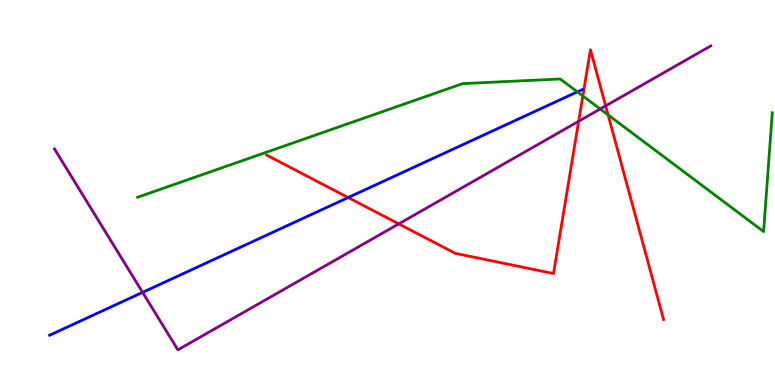[{'lines': ['blue', 'red'], 'intersections': [{'x': 4.49, 'y': 4.87}]}, {'lines': ['green', 'red'], 'intersections': [{'x': 7.52, 'y': 7.51}, {'x': 7.85, 'y': 7.02}]}, {'lines': ['purple', 'red'], 'intersections': [{'x': 5.15, 'y': 4.18}, {'x': 7.47, 'y': 6.85}, {'x': 7.81, 'y': 7.25}]}, {'lines': ['blue', 'green'], 'intersections': [{'x': 7.45, 'y': 7.61}]}, {'lines': ['blue', 'purple'], 'intersections': [{'x': 1.84, 'y': 2.41}]}, {'lines': ['green', 'purple'], 'intersections': [{'x': 7.74, 'y': 7.17}]}]